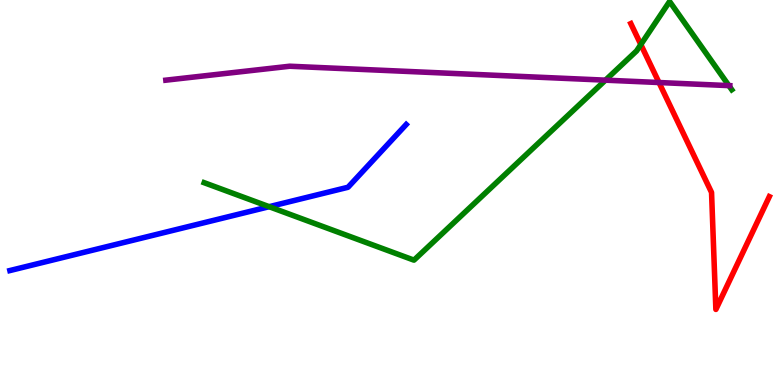[{'lines': ['blue', 'red'], 'intersections': []}, {'lines': ['green', 'red'], 'intersections': [{'x': 8.27, 'y': 8.84}]}, {'lines': ['purple', 'red'], 'intersections': [{'x': 8.5, 'y': 7.86}]}, {'lines': ['blue', 'green'], 'intersections': [{'x': 3.47, 'y': 4.63}]}, {'lines': ['blue', 'purple'], 'intersections': []}, {'lines': ['green', 'purple'], 'intersections': [{'x': 7.81, 'y': 7.92}, {'x': 9.4, 'y': 7.78}]}]